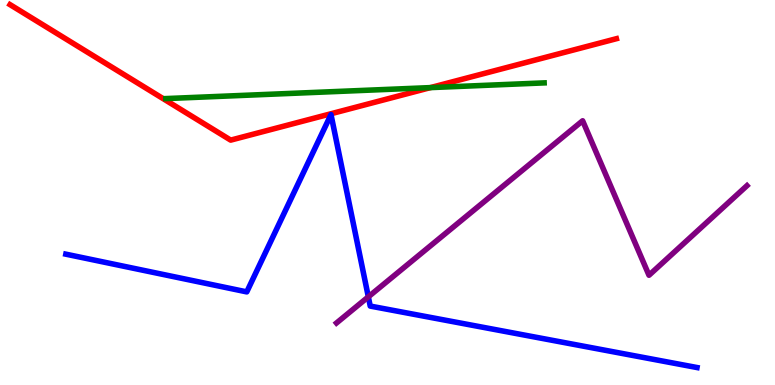[{'lines': ['blue', 'red'], 'intersections': []}, {'lines': ['green', 'red'], 'intersections': [{'x': 5.55, 'y': 7.72}]}, {'lines': ['purple', 'red'], 'intersections': []}, {'lines': ['blue', 'green'], 'intersections': []}, {'lines': ['blue', 'purple'], 'intersections': [{'x': 4.75, 'y': 2.29}]}, {'lines': ['green', 'purple'], 'intersections': []}]